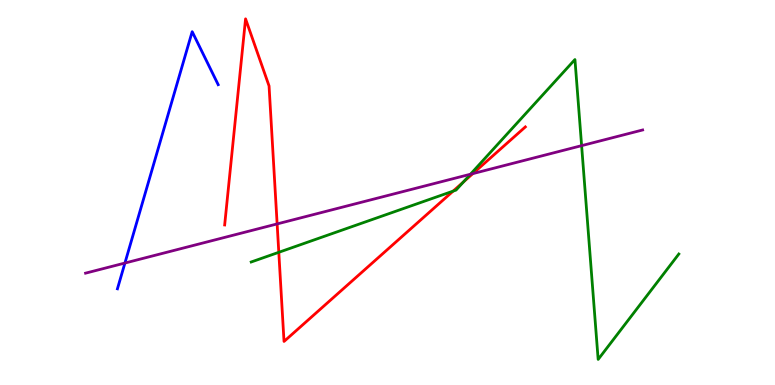[{'lines': ['blue', 'red'], 'intersections': []}, {'lines': ['green', 'red'], 'intersections': [{'x': 3.6, 'y': 3.45}, {'x': 5.85, 'y': 5.04}, {'x': 5.98, 'y': 5.27}]}, {'lines': ['purple', 'red'], 'intersections': [{'x': 3.58, 'y': 4.18}, {'x': 6.1, 'y': 5.49}]}, {'lines': ['blue', 'green'], 'intersections': []}, {'lines': ['blue', 'purple'], 'intersections': [{'x': 1.61, 'y': 3.17}]}, {'lines': ['green', 'purple'], 'intersections': [{'x': 6.07, 'y': 5.47}, {'x': 7.5, 'y': 6.22}]}]